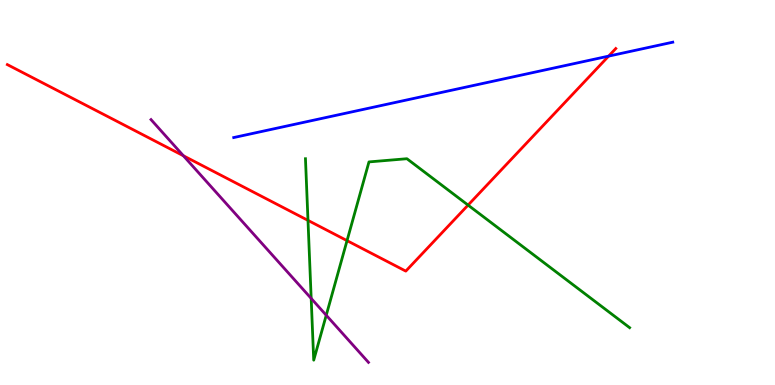[{'lines': ['blue', 'red'], 'intersections': [{'x': 7.85, 'y': 8.54}]}, {'lines': ['green', 'red'], 'intersections': [{'x': 3.97, 'y': 4.28}, {'x': 4.48, 'y': 3.75}, {'x': 6.04, 'y': 4.67}]}, {'lines': ['purple', 'red'], 'intersections': [{'x': 2.37, 'y': 5.95}]}, {'lines': ['blue', 'green'], 'intersections': []}, {'lines': ['blue', 'purple'], 'intersections': []}, {'lines': ['green', 'purple'], 'intersections': [{'x': 4.02, 'y': 2.25}, {'x': 4.21, 'y': 1.81}]}]